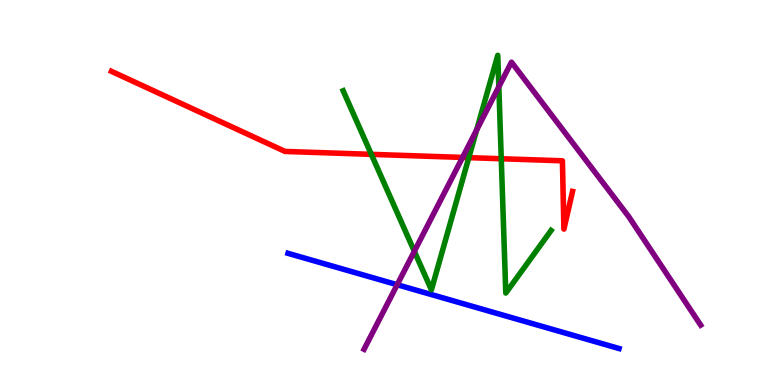[{'lines': ['blue', 'red'], 'intersections': []}, {'lines': ['green', 'red'], 'intersections': [{'x': 4.79, 'y': 5.99}, {'x': 6.05, 'y': 5.91}, {'x': 6.47, 'y': 5.88}]}, {'lines': ['purple', 'red'], 'intersections': [{'x': 5.97, 'y': 5.91}]}, {'lines': ['blue', 'green'], 'intersections': []}, {'lines': ['blue', 'purple'], 'intersections': [{'x': 5.13, 'y': 2.6}]}, {'lines': ['green', 'purple'], 'intersections': [{'x': 5.35, 'y': 3.47}, {'x': 6.15, 'y': 6.62}, {'x': 6.44, 'y': 7.75}]}]